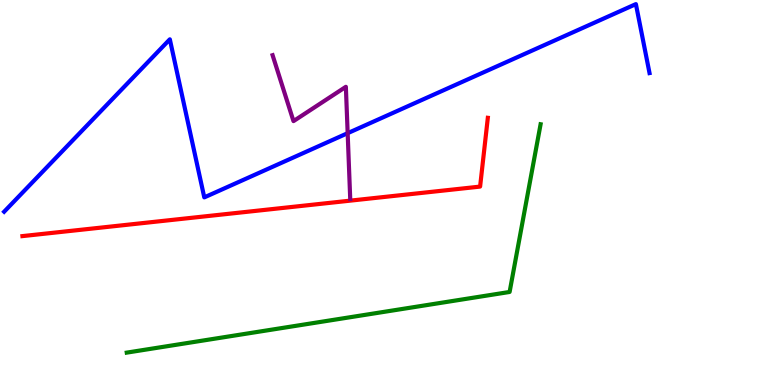[{'lines': ['blue', 'red'], 'intersections': []}, {'lines': ['green', 'red'], 'intersections': []}, {'lines': ['purple', 'red'], 'intersections': []}, {'lines': ['blue', 'green'], 'intersections': []}, {'lines': ['blue', 'purple'], 'intersections': [{'x': 4.49, 'y': 6.54}]}, {'lines': ['green', 'purple'], 'intersections': []}]